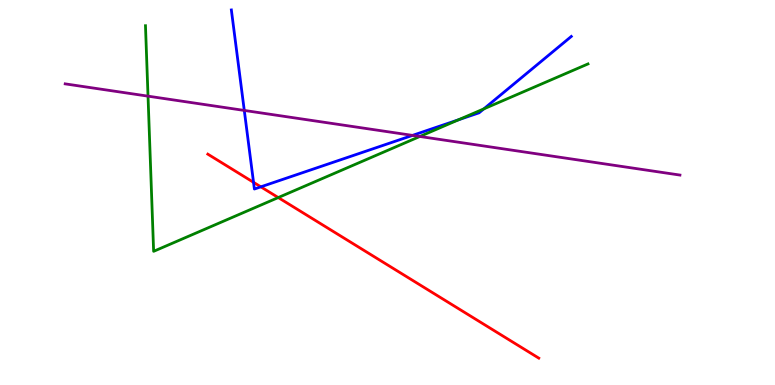[{'lines': ['blue', 'red'], 'intersections': [{'x': 3.27, 'y': 5.26}, {'x': 3.37, 'y': 5.15}]}, {'lines': ['green', 'red'], 'intersections': [{'x': 3.59, 'y': 4.87}]}, {'lines': ['purple', 'red'], 'intersections': []}, {'lines': ['blue', 'green'], 'intersections': [{'x': 5.92, 'y': 6.89}, {'x': 6.24, 'y': 7.17}]}, {'lines': ['blue', 'purple'], 'intersections': [{'x': 3.15, 'y': 7.13}, {'x': 5.32, 'y': 6.48}]}, {'lines': ['green', 'purple'], 'intersections': [{'x': 1.91, 'y': 7.5}, {'x': 5.42, 'y': 6.46}]}]